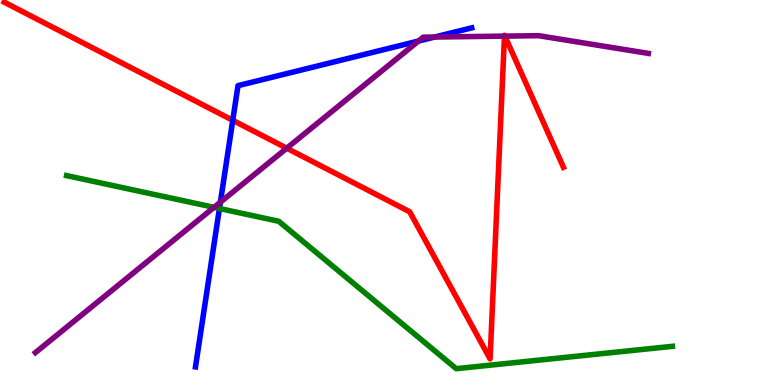[{'lines': ['blue', 'red'], 'intersections': [{'x': 3.0, 'y': 6.88}]}, {'lines': ['green', 'red'], 'intersections': []}, {'lines': ['purple', 'red'], 'intersections': [{'x': 3.7, 'y': 6.15}, {'x': 6.51, 'y': 9.06}, {'x': 6.51, 'y': 9.06}]}, {'lines': ['blue', 'green'], 'intersections': [{'x': 2.83, 'y': 4.58}]}, {'lines': ['blue', 'purple'], 'intersections': [{'x': 2.84, 'y': 4.75}, {'x': 5.4, 'y': 8.93}, {'x': 5.61, 'y': 9.04}]}, {'lines': ['green', 'purple'], 'intersections': [{'x': 2.76, 'y': 4.61}]}]